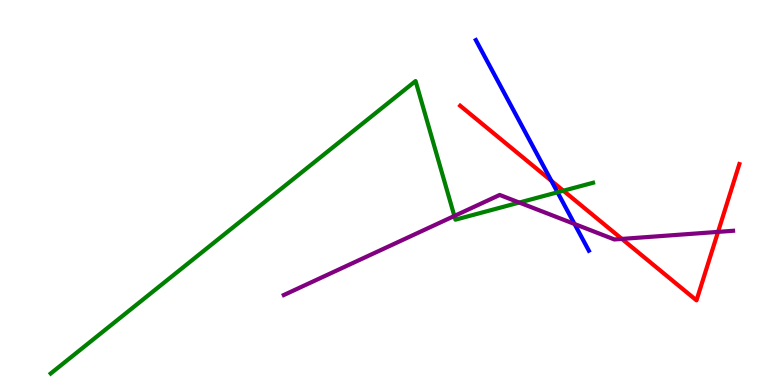[{'lines': ['blue', 'red'], 'intersections': [{'x': 7.11, 'y': 5.3}]}, {'lines': ['green', 'red'], 'intersections': [{'x': 7.27, 'y': 5.05}]}, {'lines': ['purple', 'red'], 'intersections': [{'x': 8.02, 'y': 3.79}, {'x': 9.26, 'y': 3.98}]}, {'lines': ['blue', 'green'], 'intersections': [{'x': 7.19, 'y': 5.01}]}, {'lines': ['blue', 'purple'], 'intersections': [{'x': 7.41, 'y': 4.18}]}, {'lines': ['green', 'purple'], 'intersections': [{'x': 5.86, 'y': 4.39}, {'x': 6.7, 'y': 4.74}]}]